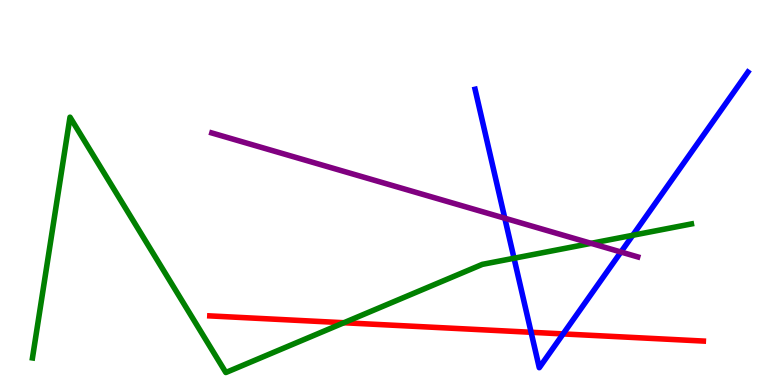[{'lines': ['blue', 'red'], 'intersections': [{'x': 6.85, 'y': 1.37}, {'x': 7.27, 'y': 1.33}]}, {'lines': ['green', 'red'], 'intersections': [{'x': 4.44, 'y': 1.62}]}, {'lines': ['purple', 'red'], 'intersections': []}, {'lines': ['blue', 'green'], 'intersections': [{'x': 6.63, 'y': 3.29}, {'x': 8.16, 'y': 3.89}]}, {'lines': ['blue', 'purple'], 'intersections': [{'x': 6.51, 'y': 4.33}, {'x': 8.01, 'y': 3.45}]}, {'lines': ['green', 'purple'], 'intersections': [{'x': 7.63, 'y': 3.68}]}]